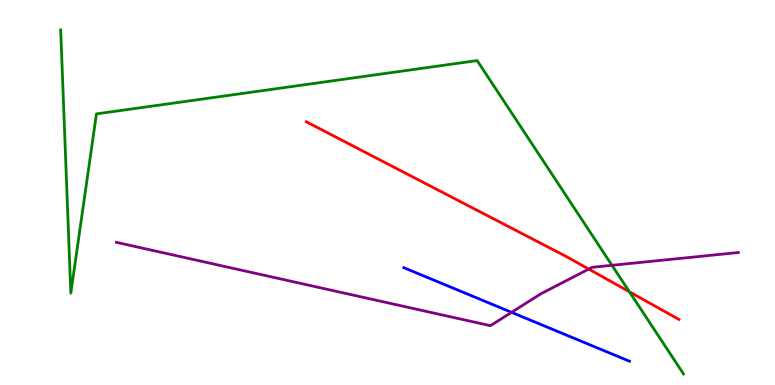[{'lines': ['blue', 'red'], 'intersections': []}, {'lines': ['green', 'red'], 'intersections': [{'x': 8.12, 'y': 2.42}]}, {'lines': ['purple', 'red'], 'intersections': [{'x': 7.6, 'y': 3.01}]}, {'lines': ['blue', 'green'], 'intersections': []}, {'lines': ['blue', 'purple'], 'intersections': [{'x': 6.6, 'y': 1.89}]}, {'lines': ['green', 'purple'], 'intersections': [{'x': 7.9, 'y': 3.11}]}]